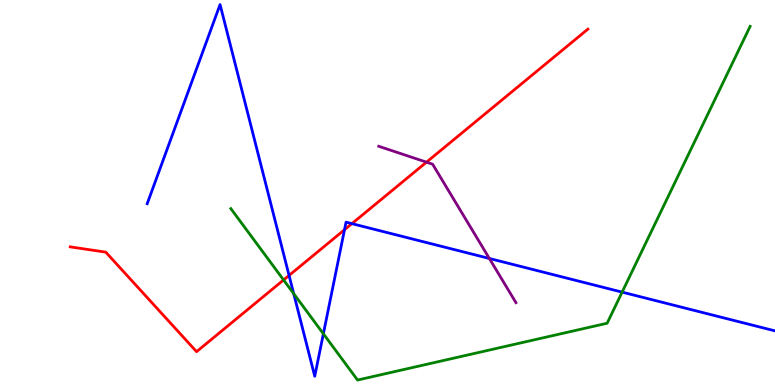[{'lines': ['blue', 'red'], 'intersections': [{'x': 3.73, 'y': 2.85}, {'x': 4.45, 'y': 4.03}, {'x': 4.54, 'y': 4.19}]}, {'lines': ['green', 'red'], 'intersections': [{'x': 3.66, 'y': 2.73}]}, {'lines': ['purple', 'red'], 'intersections': [{'x': 5.5, 'y': 5.79}]}, {'lines': ['blue', 'green'], 'intersections': [{'x': 3.79, 'y': 2.37}, {'x': 4.17, 'y': 1.33}, {'x': 8.03, 'y': 2.41}]}, {'lines': ['blue', 'purple'], 'intersections': [{'x': 6.31, 'y': 3.29}]}, {'lines': ['green', 'purple'], 'intersections': []}]